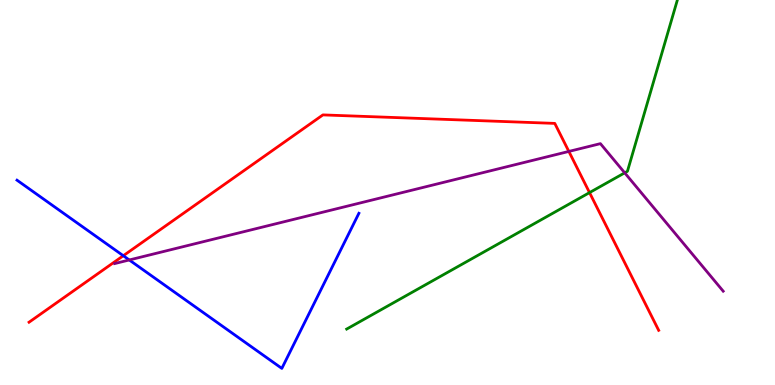[{'lines': ['blue', 'red'], 'intersections': [{'x': 1.59, 'y': 3.36}]}, {'lines': ['green', 'red'], 'intersections': [{'x': 7.61, 'y': 5.0}]}, {'lines': ['purple', 'red'], 'intersections': [{'x': 7.34, 'y': 6.07}]}, {'lines': ['blue', 'green'], 'intersections': []}, {'lines': ['blue', 'purple'], 'intersections': [{'x': 1.67, 'y': 3.25}]}, {'lines': ['green', 'purple'], 'intersections': [{'x': 8.06, 'y': 5.51}]}]